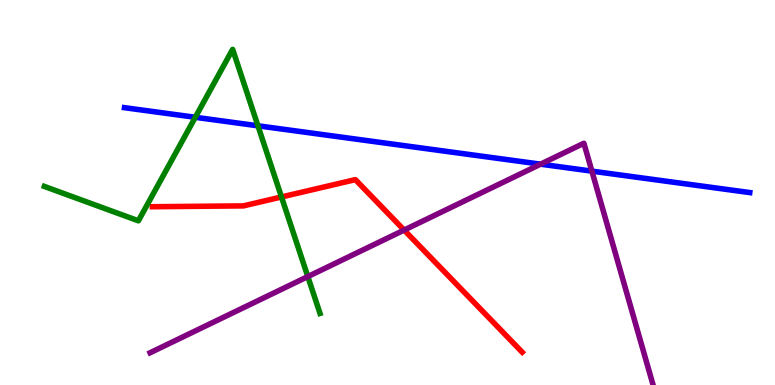[{'lines': ['blue', 'red'], 'intersections': []}, {'lines': ['green', 'red'], 'intersections': [{'x': 3.63, 'y': 4.88}]}, {'lines': ['purple', 'red'], 'intersections': [{'x': 5.21, 'y': 4.02}]}, {'lines': ['blue', 'green'], 'intersections': [{'x': 2.52, 'y': 6.95}, {'x': 3.33, 'y': 6.73}]}, {'lines': ['blue', 'purple'], 'intersections': [{'x': 6.98, 'y': 5.74}, {'x': 7.64, 'y': 5.55}]}, {'lines': ['green', 'purple'], 'intersections': [{'x': 3.97, 'y': 2.82}]}]